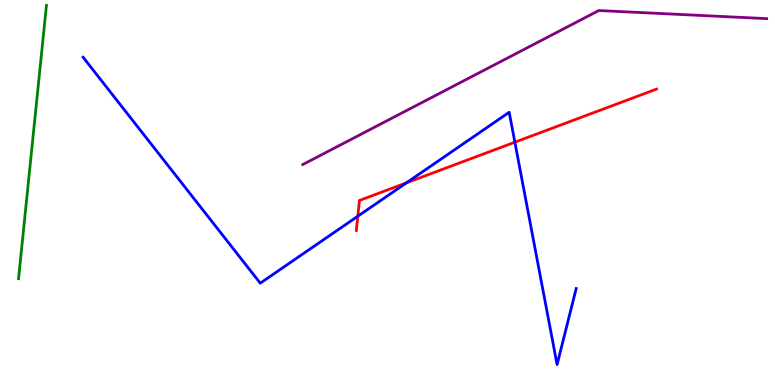[{'lines': ['blue', 'red'], 'intersections': [{'x': 4.62, 'y': 4.38}, {'x': 5.24, 'y': 5.25}, {'x': 6.64, 'y': 6.31}]}, {'lines': ['green', 'red'], 'intersections': []}, {'lines': ['purple', 'red'], 'intersections': []}, {'lines': ['blue', 'green'], 'intersections': []}, {'lines': ['blue', 'purple'], 'intersections': []}, {'lines': ['green', 'purple'], 'intersections': []}]